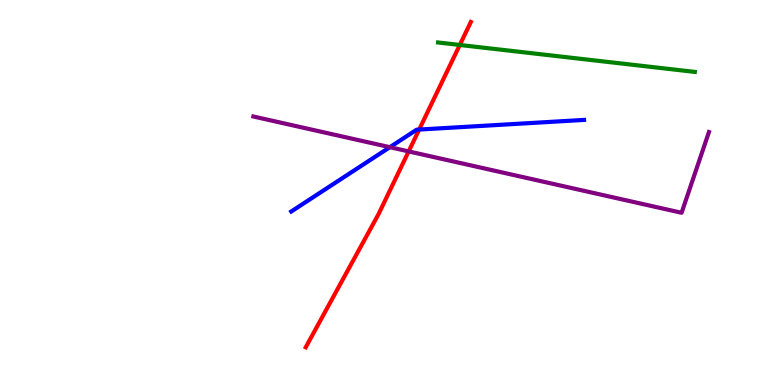[{'lines': ['blue', 'red'], 'intersections': [{'x': 5.41, 'y': 6.63}]}, {'lines': ['green', 'red'], 'intersections': [{'x': 5.93, 'y': 8.83}]}, {'lines': ['purple', 'red'], 'intersections': [{'x': 5.27, 'y': 6.07}]}, {'lines': ['blue', 'green'], 'intersections': []}, {'lines': ['blue', 'purple'], 'intersections': [{'x': 5.03, 'y': 6.18}]}, {'lines': ['green', 'purple'], 'intersections': []}]